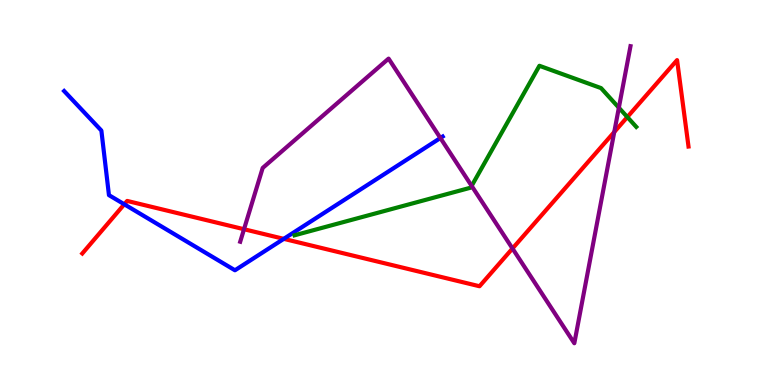[{'lines': ['blue', 'red'], 'intersections': [{'x': 1.6, 'y': 4.69}, {'x': 3.66, 'y': 3.8}]}, {'lines': ['green', 'red'], 'intersections': [{'x': 8.09, 'y': 6.96}]}, {'lines': ['purple', 'red'], 'intersections': [{'x': 3.15, 'y': 4.05}, {'x': 6.61, 'y': 3.55}, {'x': 7.93, 'y': 6.57}]}, {'lines': ['blue', 'green'], 'intersections': []}, {'lines': ['blue', 'purple'], 'intersections': [{'x': 5.68, 'y': 6.41}]}, {'lines': ['green', 'purple'], 'intersections': [{'x': 6.09, 'y': 5.17}, {'x': 7.99, 'y': 7.2}]}]